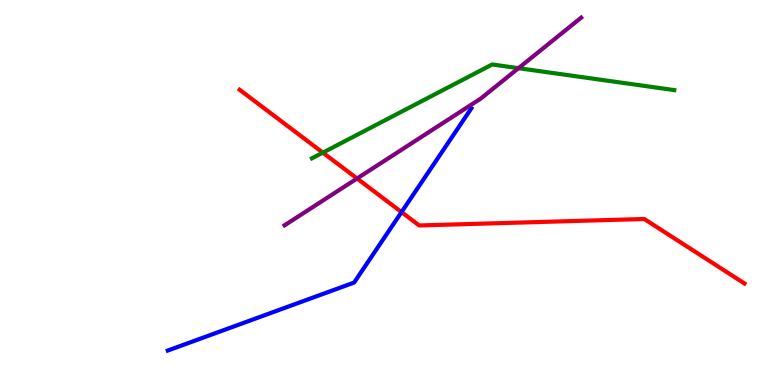[{'lines': ['blue', 'red'], 'intersections': [{'x': 5.18, 'y': 4.49}]}, {'lines': ['green', 'red'], 'intersections': [{'x': 4.17, 'y': 6.04}]}, {'lines': ['purple', 'red'], 'intersections': [{'x': 4.61, 'y': 5.36}]}, {'lines': ['blue', 'green'], 'intersections': []}, {'lines': ['blue', 'purple'], 'intersections': []}, {'lines': ['green', 'purple'], 'intersections': [{'x': 6.69, 'y': 8.23}]}]